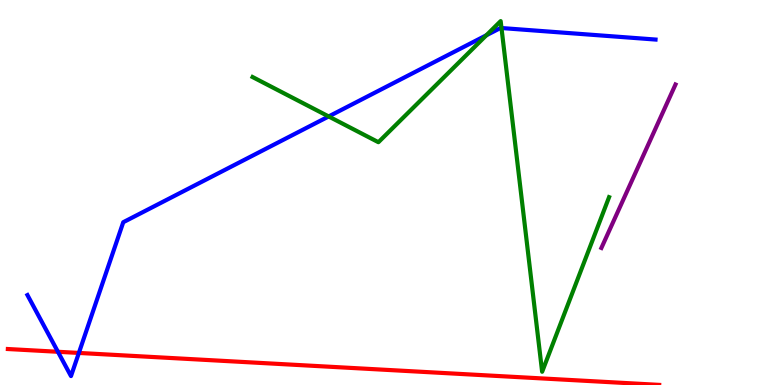[{'lines': ['blue', 'red'], 'intersections': [{'x': 0.747, 'y': 0.863}, {'x': 1.02, 'y': 0.833}]}, {'lines': ['green', 'red'], 'intersections': []}, {'lines': ['purple', 'red'], 'intersections': []}, {'lines': ['blue', 'green'], 'intersections': [{'x': 4.24, 'y': 6.98}, {'x': 6.28, 'y': 9.08}, {'x': 6.47, 'y': 9.27}]}, {'lines': ['blue', 'purple'], 'intersections': []}, {'lines': ['green', 'purple'], 'intersections': []}]